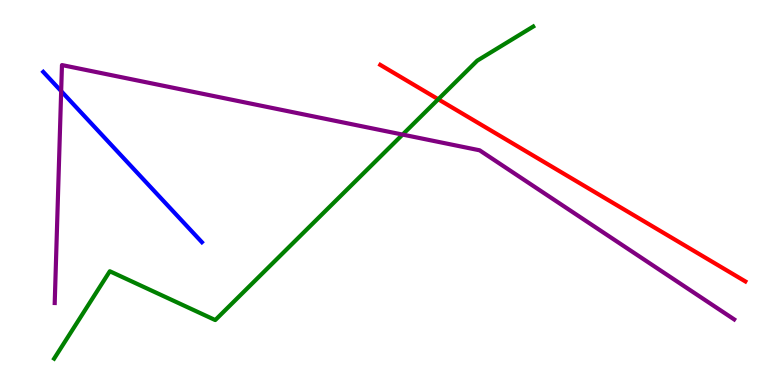[{'lines': ['blue', 'red'], 'intersections': []}, {'lines': ['green', 'red'], 'intersections': [{'x': 5.65, 'y': 7.42}]}, {'lines': ['purple', 'red'], 'intersections': []}, {'lines': ['blue', 'green'], 'intersections': []}, {'lines': ['blue', 'purple'], 'intersections': [{'x': 0.789, 'y': 7.63}]}, {'lines': ['green', 'purple'], 'intersections': [{'x': 5.19, 'y': 6.5}]}]